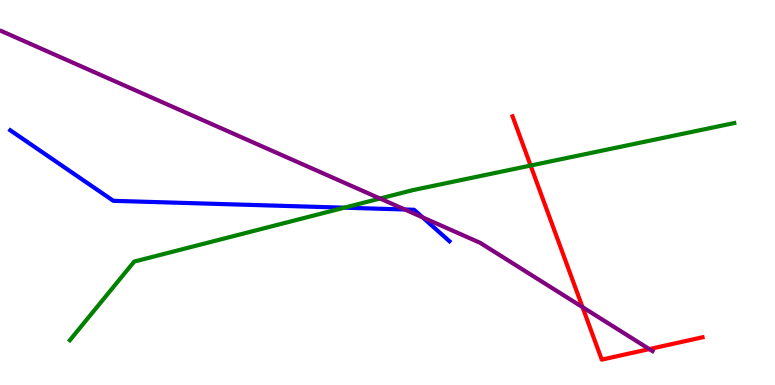[{'lines': ['blue', 'red'], 'intersections': []}, {'lines': ['green', 'red'], 'intersections': [{'x': 6.85, 'y': 5.7}]}, {'lines': ['purple', 'red'], 'intersections': [{'x': 7.52, 'y': 2.02}, {'x': 8.38, 'y': 0.933}]}, {'lines': ['blue', 'green'], 'intersections': [{'x': 4.44, 'y': 4.61}]}, {'lines': ['blue', 'purple'], 'intersections': [{'x': 5.22, 'y': 4.56}, {'x': 5.45, 'y': 4.35}]}, {'lines': ['green', 'purple'], 'intersections': [{'x': 4.9, 'y': 4.84}]}]